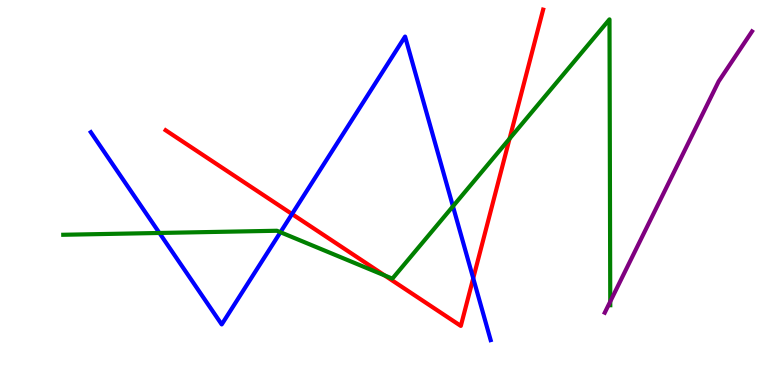[{'lines': ['blue', 'red'], 'intersections': [{'x': 3.77, 'y': 4.44}, {'x': 6.11, 'y': 2.77}]}, {'lines': ['green', 'red'], 'intersections': [{'x': 4.96, 'y': 2.85}, {'x': 6.57, 'y': 6.4}]}, {'lines': ['purple', 'red'], 'intersections': []}, {'lines': ['blue', 'green'], 'intersections': [{'x': 2.06, 'y': 3.95}, {'x': 3.62, 'y': 3.97}, {'x': 5.84, 'y': 4.64}]}, {'lines': ['blue', 'purple'], 'intersections': []}, {'lines': ['green', 'purple'], 'intersections': [{'x': 7.87, 'y': 2.17}]}]